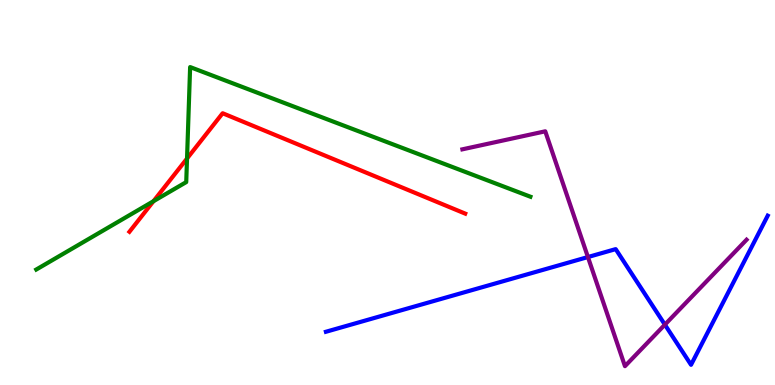[{'lines': ['blue', 'red'], 'intersections': []}, {'lines': ['green', 'red'], 'intersections': [{'x': 1.98, 'y': 4.77}, {'x': 2.41, 'y': 5.88}]}, {'lines': ['purple', 'red'], 'intersections': []}, {'lines': ['blue', 'green'], 'intersections': []}, {'lines': ['blue', 'purple'], 'intersections': [{'x': 7.59, 'y': 3.32}, {'x': 8.58, 'y': 1.57}]}, {'lines': ['green', 'purple'], 'intersections': []}]